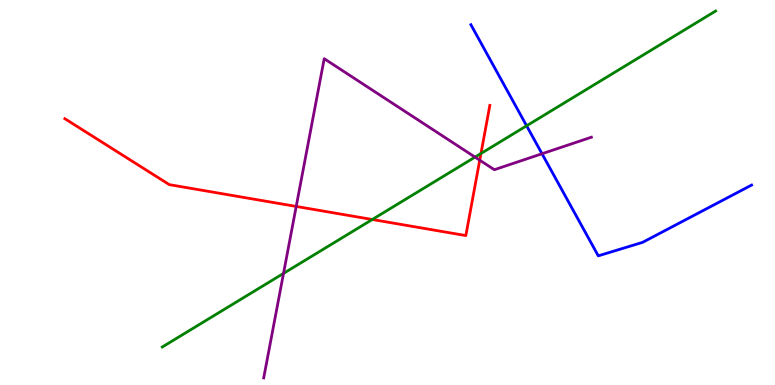[{'lines': ['blue', 'red'], 'intersections': []}, {'lines': ['green', 'red'], 'intersections': [{'x': 4.8, 'y': 4.3}, {'x': 6.21, 'y': 6.01}]}, {'lines': ['purple', 'red'], 'intersections': [{'x': 3.82, 'y': 4.64}, {'x': 6.19, 'y': 5.84}]}, {'lines': ['blue', 'green'], 'intersections': [{'x': 6.79, 'y': 6.73}]}, {'lines': ['blue', 'purple'], 'intersections': [{'x': 6.99, 'y': 6.01}]}, {'lines': ['green', 'purple'], 'intersections': [{'x': 3.66, 'y': 2.9}, {'x': 6.13, 'y': 5.92}]}]